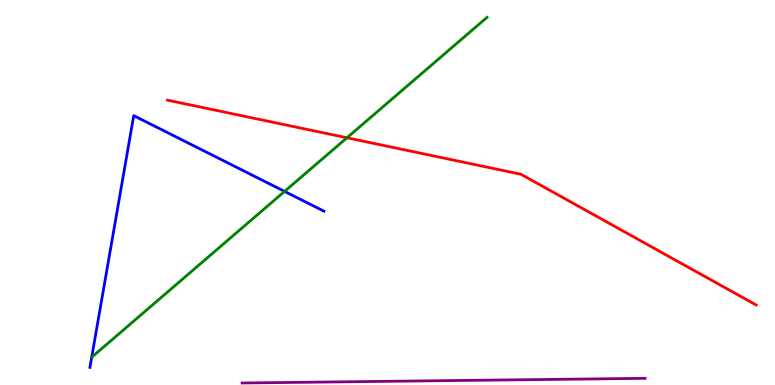[{'lines': ['blue', 'red'], 'intersections': []}, {'lines': ['green', 'red'], 'intersections': [{'x': 4.48, 'y': 6.42}]}, {'lines': ['purple', 'red'], 'intersections': []}, {'lines': ['blue', 'green'], 'intersections': [{'x': 3.67, 'y': 5.03}]}, {'lines': ['blue', 'purple'], 'intersections': []}, {'lines': ['green', 'purple'], 'intersections': []}]